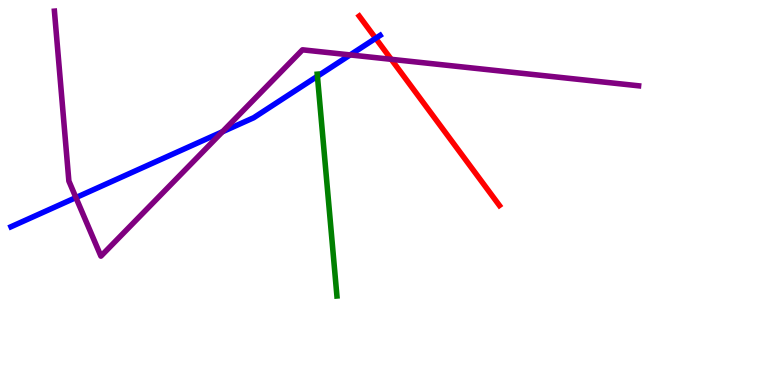[{'lines': ['blue', 'red'], 'intersections': [{'x': 4.85, 'y': 9.01}]}, {'lines': ['green', 'red'], 'intersections': []}, {'lines': ['purple', 'red'], 'intersections': [{'x': 5.05, 'y': 8.46}]}, {'lines': ['blue', 'green'], 'intersections': [{'x': 4.1, 'y': 8.02}]}, {'lines': ['blue', 'purple'], 'intersections': [{'x': 0.98, 'y': 4.87}, {'x': 2.87, 'y': 6.58}, {'x': 4.52, 'y': 8.57}]}, {'lines': ['green', 'purple'], 'intersections': []}]